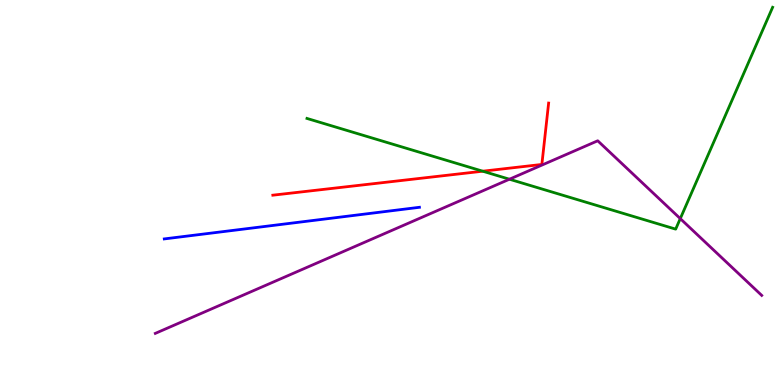[{'lines': ['blue', 'red'], 'intersections': []}, {'lines': ['green', 'red'], 'intersections': [{'x': 6.23, 'y': 5.55}]}, {'lines': ['purple', 'red'], 'intersections': []}, {'lines': ['blue', 'green'], 'intersections': []}, {'lines': ['blue', 'purple'], 'intersections': []}, {'lines': ['green', 'purple'], 'intersections': [{'x': 6.57, 'y': 5.34}, {'x': 8.78, 'y': 4.32}]}]